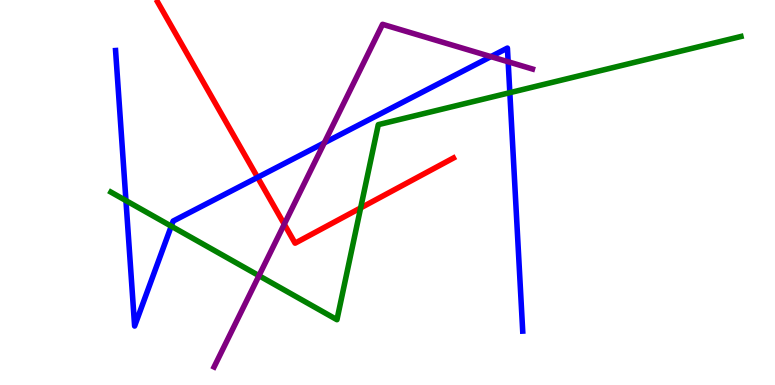[{'lines': ['blue', 'red'], 'intersections': [{'x': 3.32, 'y': 5.39}]}, {'lines': ['green', 'red'], 'intersections': [{'x': 4.65, 'y': 4.6}]}, {'lines': ['purple', 'red'], 'intersections': [{'x': 3.67, 'y': 4.18}]}, {'lines': ['blue', 'green'], 'intersections': [{'x': 1.63, 'y': 4.79}, {'x': 2.21, 'y': 4.13}, {'x': 6.58, 'y': 7.59}]}, {'lines': ['blue', 'purple'], 'intersections': [{'x': 4.18, 'y': 6.29}, {'x': 6.33, 'y': 8.53}, {'x': 6.56, 'y': 8.4}]}, {'lines': ['green', 'purple'], 'intersections': [{'x': 3.34, 'y': 2.84}]}]